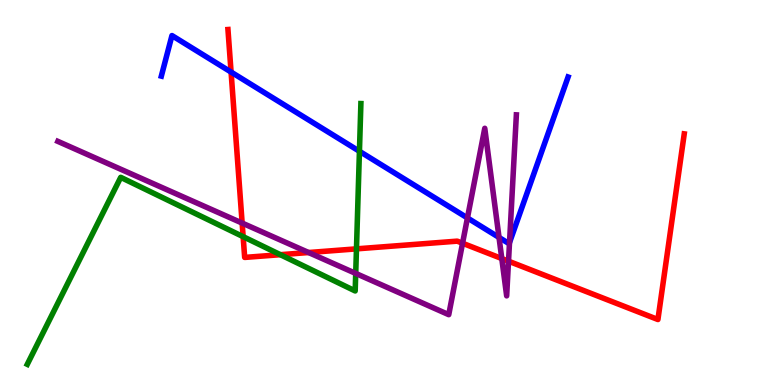[{'lines': ['blue', 'red'], 'intersections': [{'x': 2.98, 'y': 8.13}]}, {'lines': ['green', 'red'], 'intersections': [{'x': 3.14, 'y': 3.85}, {'x': 3.62, 'y': 3.38}, {'x': 4.6, 'y': 3.54}]}, {'lines': ['purple', 'red'], 'intersections': [{'x': 3.12, 'y': 4.21}, {'x': 3.98, 'y': 3.44}, {'x': 5.97, 'y': 3.68}, {'x': 6.47, 'y': 3.28}, {'x': 6.56, 'y': 3.22}]}, {'lines': ['blue', 'green'], 'intersections': [{'x': 4.64, 'y': 6.07}]}, {'lines': ['blue', 'purple'], 'intersections': [{'x': 6.03, 'y': 4.34}, {'x': 6.44, 'y': 3.83}, {'x': 6.57, 'y': 3.7}]}, {'lines': ['green', 'purple'], 'intersections': [{'x': 4.59, 'y': 2.9}]}]